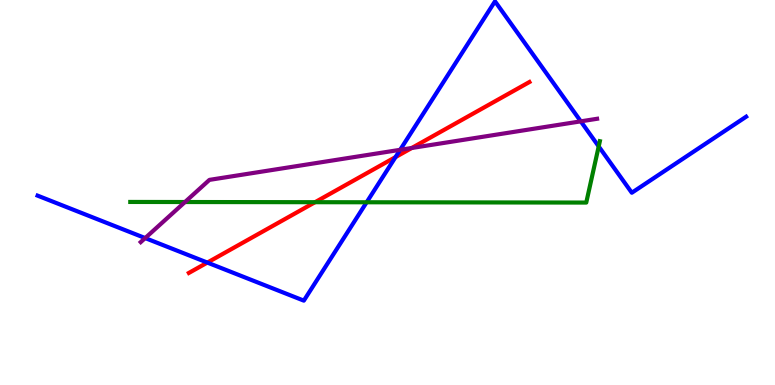[{'lines': ['blue', 'red'], 'intersections': [{'x': 2.68, 'y': 3.18}, {'x': 5.1, 'y': 5.92}]}, {'lines': ['green', 'red'], 'intersections': [{'x': 4.07, 'y': 4.75}]}, {'lines': ['purple', 'red'], 'intersections': [{'x': 5.31, 'y': 6.16}]}, {'lines': ['blue', 'green'], 'intersections': [{'x': 4.73, 'y': 4.75}, {'x': 7.73, 'y': 6.2}]}, {'lines': ['blue', 'purple'], 'intersections': [{'x': 1.87, 'y': 3.82}, {'x': 5.16, 'y': 6.11}, {'x': 7.49, 'y': 6.85}]}, {'lines': ['green', 'purple'], 'intersections': [{'x': 2.39, 'y': 4.75}]}]